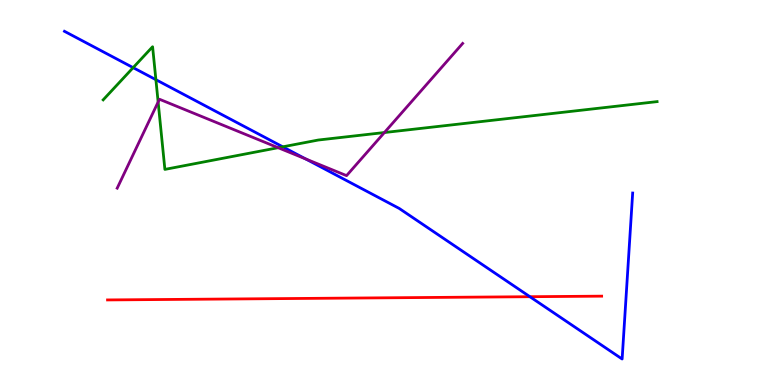[{'lines': ['blue', 'red'], 'intersections': [{'x': 6.84, 'y': 2.29}]}, {'lines': ['green', 'red'], 'intersections': []}, {'lines': ['purple', 'red'], 'intersections': []}, {'lines': ['blue', 'green'], 'intersections': [{'x': 1.72, 'y': 8.24}, {'x': 2.01, 'y': 7.93}, {'x': 3.65, 'y': 6.19}]}, {'lines': ['blue', 'purple'], 'intersections': [{'x': 3.94, 'y': 5.87}]}, {'lines': ['green', 'purple'], 'intersections': [{'x': 2.04, 'y': 7.35}, {'x': 3.59, 'y': 6.16}, {'x': 4.96, 'y': 6.56}]}]